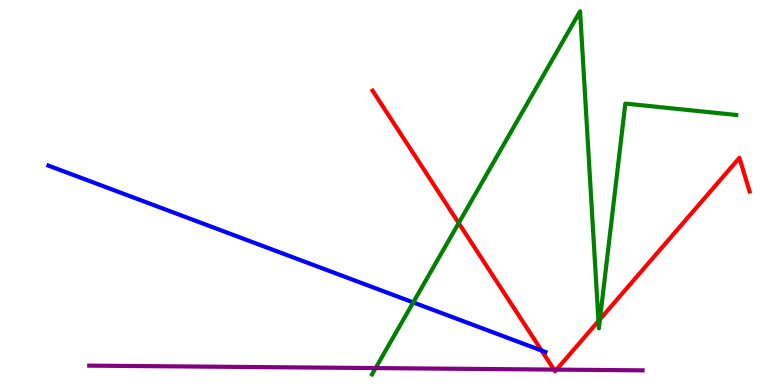[{'lines': ['blue', 'red'], 'intersections': [{'x': 6.99, 'y': 0.895}]}, {'lines': ['green', 'red'], 'intersections': [{'x': 5.92, 'y': 4.21}, {'x': 7.72, 'y': 1.66}, {'x': 7.74, 'y': 1.71}]}, {'lines': ['purple', 'red'], 'intersections': [{'x': 7.15, 'y': 0.4}, {'x': 7.18, 'y': 0.4}]}, {'lines': ['blue', 'green'], 'intersections': [{'x': 5.33, 'y': 2.14}]}, {'lines': ['blue', 'purple'], 'intersections': []}, {'lines': ['green', 'purple'], 'intersections': [{'x': 4.85, 'y': 0.44}]}]